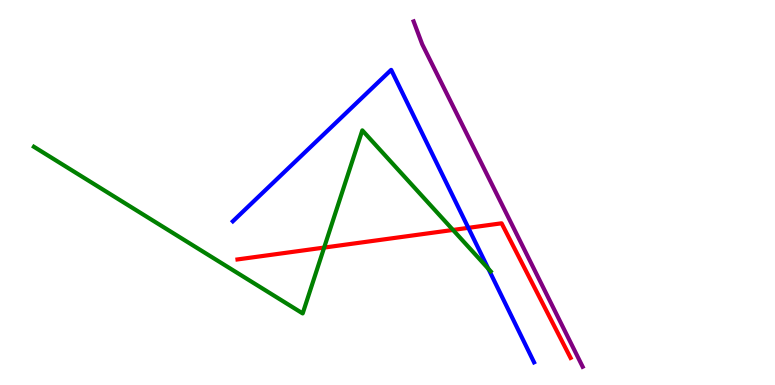[{'lines': ['blue', 'red'], 'intersections': [{'x': 6.04, 'y': 4.08}]}, {'lines': ['green', 'red'], 'intersections': [{'x': 4.18, 'y': 3.57}, {'x': 5.85, 'y': 4.03}]}, {'lines': ['purple', 'red'], 'intersections': []}, {'lines': ['blue', 'green'], 'intersections': [{'x': 6.3, 'y': 3.02}]}, {'lines': ['blue', 'purple'], 'intersections': []}, {'lines': ['green', 'purple'], 'intersections': []}]